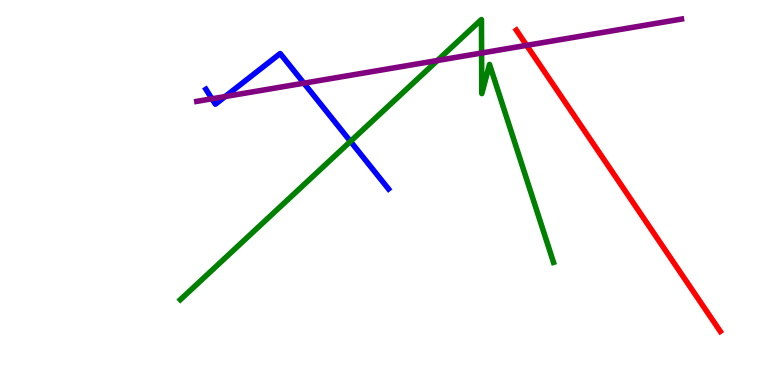[{'lines': ['blue', 'red'], 'intersections': []}, {'lines': ['green', 'red'], 'intersections': []}, {'lines': ['purple', 'red'], 'intersections': [{'x': 6.8, 'y': 8.82}]}, {'lines': ['blue', 'green'], 'intersections': [{'x': 4.52, 'y': 6.33}]}, {'lines': ['blue', 'purple'], 'intersections': [{'x': 2.73, 'y': 7.43}, {'x': 2.91, 'y': 7.49}, {'x': 3.92, 'y': 7.84}]}, {'lines': ['green', 'purple'], 'intersections': [{'x': 5.64, 'y': 8.43}, {'x': 6.21, 'y': 8.62}]}]